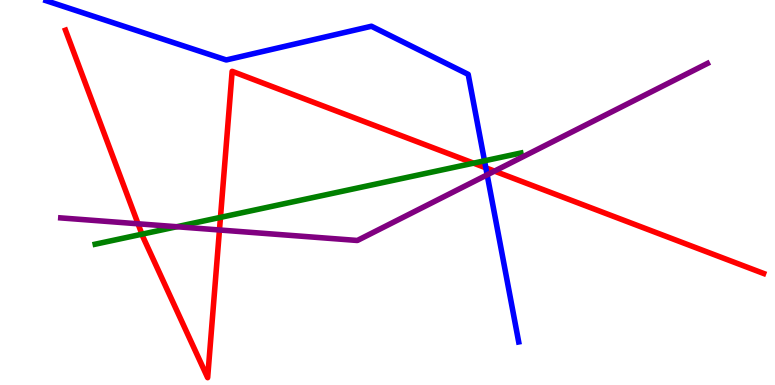[{'lines': ['blue', 'red'], 'intersections': [{'x': 6.27, 'y': 5.64}]}, {'lines': ['green', 'red'], 'intersections': [{'x': 1.83, 'y': 3.92}, {'x': 2.84, 'y': 4.35}, {'x': 6.11, 'y': 5.76}]}, {'lines': ['purple', 'red'], 'intersections': [{'x': 1.78, 'y': 4.19}, {'x': 2.83, 'y': 4.03}, {'x': 6.38, 'y': 5.56}]}, {'lines': ['blue', 'green'], 'intersections': [{'x': 6.25, 'y': 5.82}]}, {'lines': ['blue', 'purple'], 'intersections': [{'x': 6.29, 'y': 5.46}]}, {'lines': ['green', 'purple'], 'intersections': [{'x': 2.28, 'y': 4.11}]}]